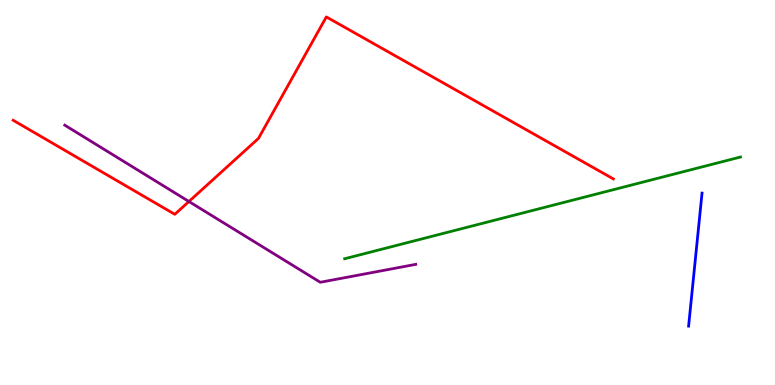[{'lines': ['blue', 'red'], 'intersections': []}, {'lines': ['green', 'red'], 'intersections': []}, {'lines': ['purple', 'red'], 'intersections': [{'x': 2.44, 'y': 4.77}]}, {'lines': ['blue', 'green'], 'intersections': []}, {'lines': ['blue', 'purple'], 'intersections': []}, {'lines': ['green', 'purple'], 'intersections': []}]